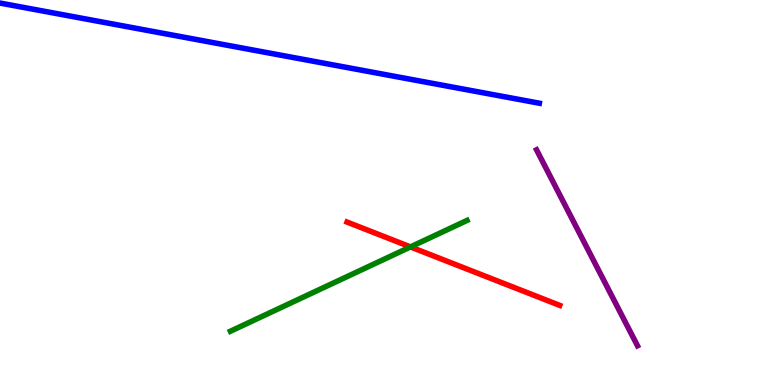[{'lines': ['blue', 'red'], 'intersections': []}, {'lines': ['green', 'red'], 'intersections': [{'x': 5.3, 'y': 3.59}]}, {'lines': ['purple', 'red'], 'intersections': []}, {'lines': ['blue', 'green'], 'intersections': []}, {'lines': ['blue', 'purple'], 'intersections': []}, {'lines': ['green', 'purple'], 'intersections': []}]